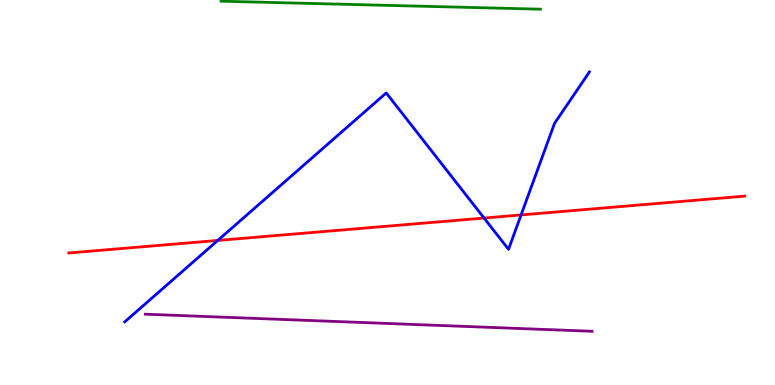[{'lines': ['blue', 'red'], 'intersections': [{'x': 2.81, 'y': 3.75}, {'x': 6.25, 'y': 4.34}, {'x': 6.72, 'y': 4.42}]}, {'lines': ['green', 'red'], 'intersections': []}, {'lines': ['purple', 'red'], 'intersections': []}, {'lines': ['blue', 'green'], 'intersections': []}, {'lines': ['blue', 'purple'], 'intersections': []}, {'lines': ['green', 'purple'], 'intersections': []}]